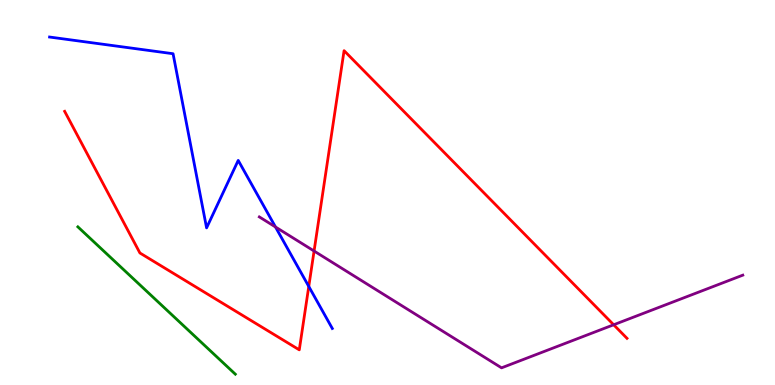[{'lines': ['blue', 'red'], 'intersections': [{'x': 3.98, 'y': 2.56}]}, {'lines': ['green', 'red'], 'intersections': []}, {'lines': ['purple', 'red'], 'intersections': [{'x': 4.05, 'y': 3.48}, {'x': 7.92, 'y': 1.56}]}, {'lines': ['blue', 'green'], 'intersections': []}, {'lines': ['blue', 'purple'], 'intersections': [{'x': 3.55, 'y': 4.1}]}, {'lines': ['green', 'purple'], 'intersections': []}]